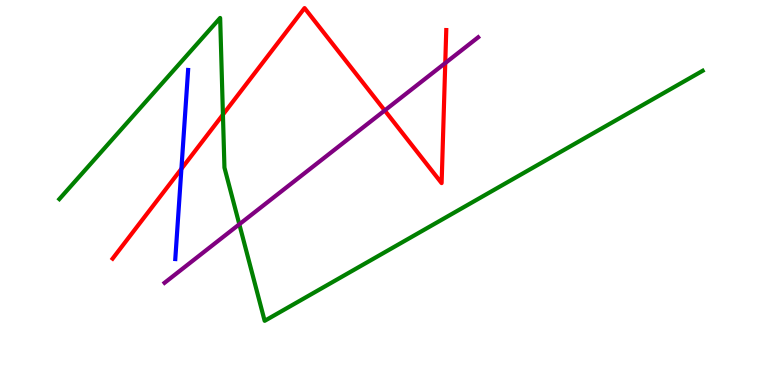[{'lines': ['blue', 'red'], 'intersections': [{'x': 2.34, 'y': 5.61}]}, {'lines': ['green', 'red'], 'intersections': [{'x': 2.88, 'y': 7.02}]}, {'lines': ['purple', 'red'], 'intersections': [{'x': 4.96, 'y': 7.13}, {'x': 5.75, 'y': 8.36}]}, {'lines': ['blue', 'green'], 'intersections': []}, {'lines': ['blue', 'purple'], 'intersections': []}, {'lines': ['green', 'purple'], 'intersections': [{'x': 3.09, 'y': 4.17}]}]